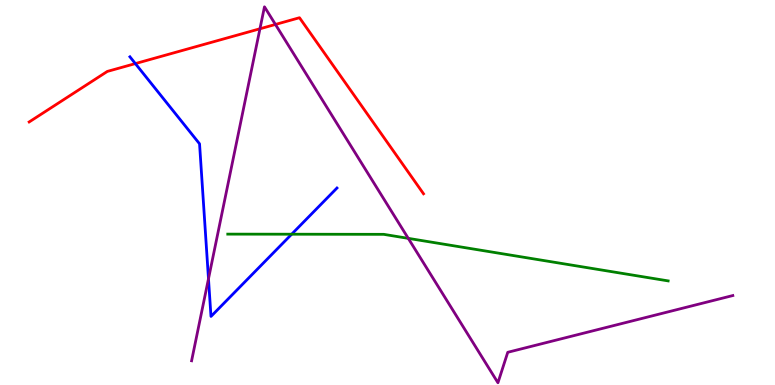[{'lines': ['blue', 'red'], 'intersections': [{'x': 1.75, 'y': 8.35}]}, {'lines': ['green', 'red'], 'intersections': []}, {'lines': ['purple', 'red'], 'intersections': [{'x': 3.35, 'y': 9.25}, {'x': 3.55, 'y': 9.36}]}, {'lines': ['blue', 'green'], 'intersections': [{'x': 3.76, 'y': 3.92}]}, {'lines': ['blue', 'purple'], 'intersections': [{'x': 2.69, 'y': 2.76}]}, {'lines': ['green', 'purple'], 'intersections': [{'x': 5.27, 'y': 3.81}]}]